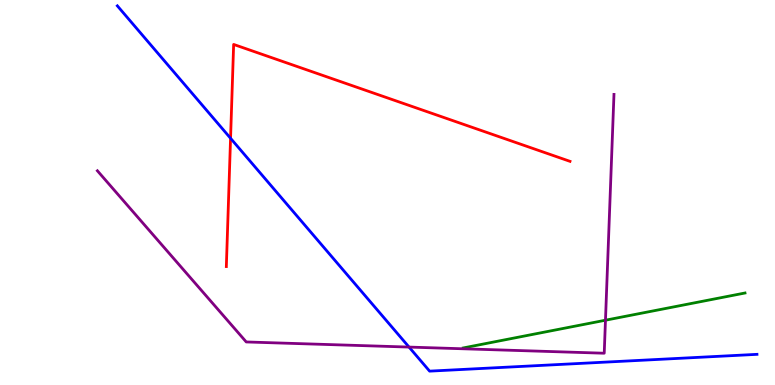[{'lines': ['blue', 'red'], 'intersections': [{'x': 2.97, 'y': 6.41}]}, {'lines': ['green', 'red'], 'intersections': []}, {'lines': ['purple', 'red'], 'intersections': []}, {'lines': ['blue', 'green'], 'intersections': []}, {'lines': ['blue', 'purple'], 'intersections': [{'x': 5.28, 'y': 0.985}]}, {'lines': ['green', 'purple'], 'intersections': [{'x': 7.81, 'y': 1.68}]}]